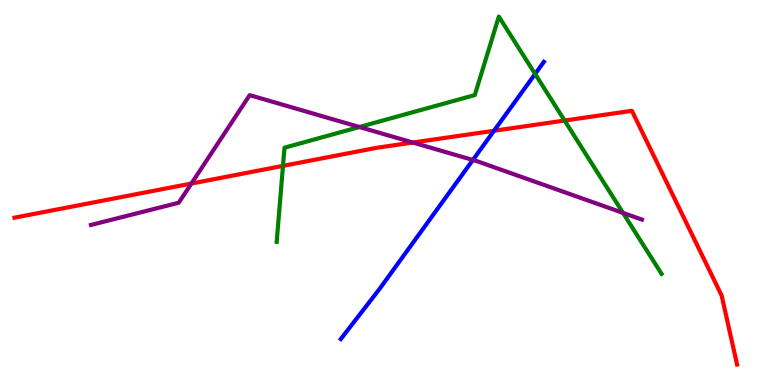[{'lines': ['blue', 'red'], 'intersections': [{'x': 6.37, 'y': 6.6}]}, {'lines': ['green', 'red'], 'intersections': [{'x': 3.65, 'y': 5.69}, {'x': 7.29, 'y': 6.87}]}, {'lines': ['purple', 'red'], 'intersections': [{'x': 2.47, 'y': 5.23}, {'x': 5.33, 'y': 6.3}]}, {'lines': ['blue', 'green'], 'intersections': [{'x': 6.9, 'y': 8.08}]}, {'lines': ['blue', 'purple'], 'intersections': [{'x': 6.1, 'y': 5.84}]}, {'lines': ['green', 'purple'], 'intersections': [{'x': 4.64, 'y': 6.7}, {'x': 8.04, 'y': 4.47}]}]